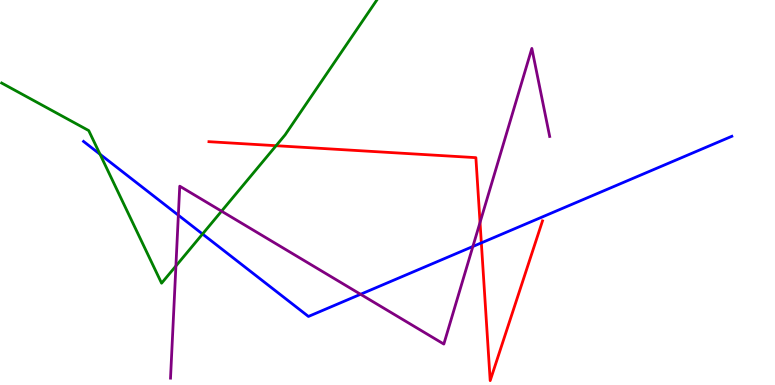[{'lines': ['blue', 'red'], 'intersections': [{'x': 6.21, 'y': 3.69}]}, {'lines': ['green', 'red'], 'intersections': [{'x': 3.56, 'y': 6.22}]}, {'lines': ['purple', 'red'], 'intersections': [{'x': 6.19, 'y': 4.22}]}, {'lines': ['blue', 'green'], 'intersections': [{'x': 1.29, 'y': 5.99}, {'x': 2.61, 'y': 3.92}]}, {'lines': ['blue', 'purple'], 'intersections': [{'x': 2.3, 'y': 4.41}, {'x': 4.65, 'y': 2.36}, {'x': 6.1, 'y': 3.6}]}, {'lines': ['green', 'purple'], 'intersections': [{'x': 2.27, 'y': 3.09}, {'x': 2.86, 'y': 4.51}]}]